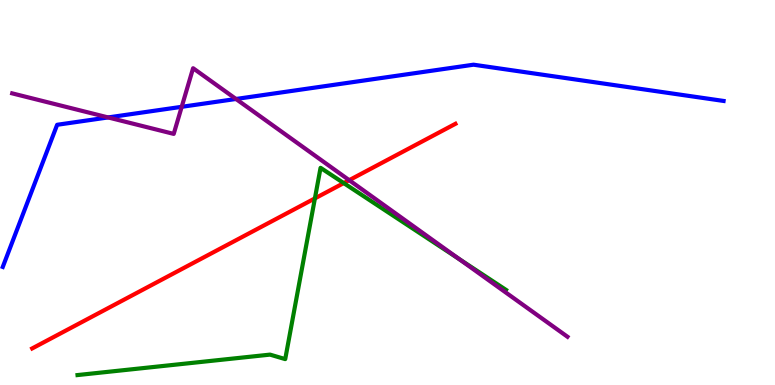[{'lines': ['blue', 'red'], 'intersections': []}, {'lines': ['green', 'red'], 'intersections': [{'x': 4.06, 'y': 4.85}, {'x': 4.44, 'y': 5.24}]}, {'lines': ['purple', 'red'], 'intersections': [{'x': 4.51, 'y': 5.32}]}, {'lines': ['blue', 'green'], 'intersections': []}, {'lines': ['blue', 'purple'], 'intersections': [{'x': 1.39, 'y': 6.95}, {'x': 2.34, 'y': 7.23}, {'x': 3.04, 'y': 7.43}]}, {'lines': ['green', 'purple'], 'intersections': [{'x': 5.92, 'y': 3.27}]}]